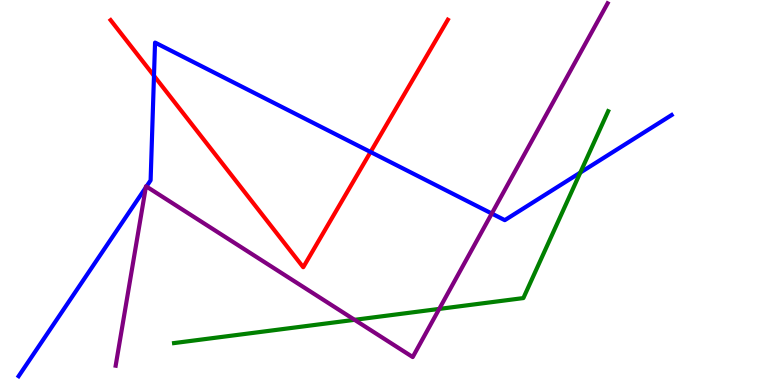[{'lines': ['blue', 'red'], 'intersections': [{'x': 1.99, 'y': 8.03}, {'x': 4.78, 'y': 6.05}]}, {'lines': ['green', 'red'], 'intersections': []}, {'lines': ['purple', 'red'], 'intersections': []}, {'lines': ['blue', 'green'], 'intersections': [{'x': 7.49, 'y': 5.52}]}, {'lines': ['blue', 'purple'], 'intersections': [{'x': 1.88, 'y': 5.13}, {'x': 1.89, 'y': 5.16}, {'x': 6.35, 'y': 4.45}]}, {'lines': ['green', 'purple'], 'intersections': [{'x': 4.58, 'y': 1.69}, {'x': 5.67, 'y': 1.98}]}]